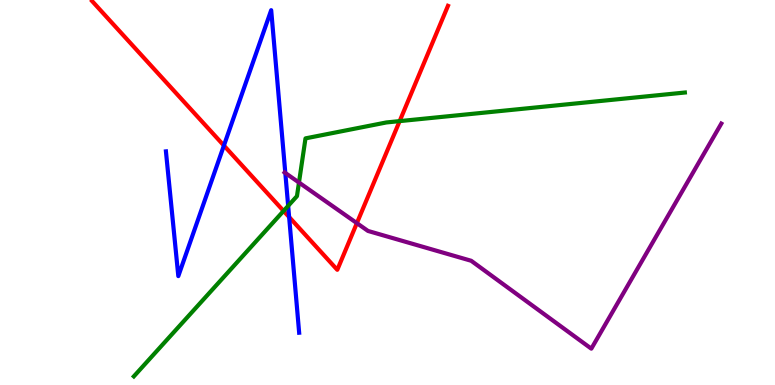[{'lines': ['blue', 'red'], 'intersections': [{'x': 2.89, 'y': 6.22}, {'x': 3.73, 'y': 4.36}]}, {'lines': ['green', 'red'], 'intersections': [{'x': 3.66, 'y': 4.52}, {'x': 5.16, 'y': 6.85}]}, {'lines': ['purple', 'red'], 'intersections': [{'x': 4.6, 'y': 4.2}]}, {'lines': ['blue', 'green'], 'intersections': [{'x': 3.72, 'y': 4.65}]}, {'lines': ['blue', 'purple'], 'intersections': [{'x': 3.68, 'y': 5.51}]}, {'lines': ['green', 'purple'], 'intersections': [{'x': 3.86, 'y': 5.26}]}]